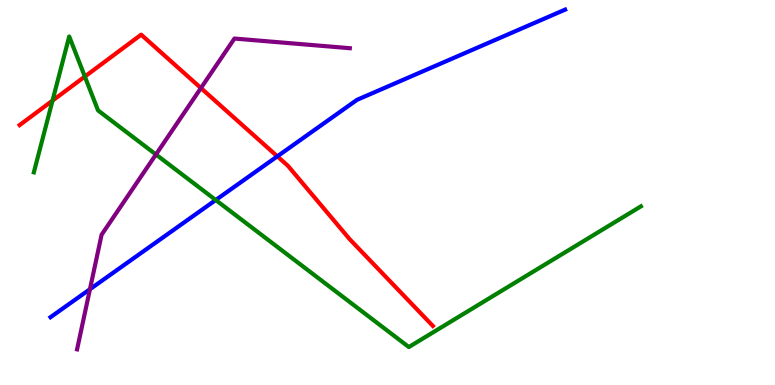[{'lines': ['blue', 'red'], 'intersections': [{'x': 3.58, 'y': 5.94}]}, {'lines': ['green', 'red'], 'intersections': [{'x': 0.678, 'y': 7.39}, {'x': 1.09, 'y': 8.01}]}, {'lines': ['purple', 'red'], 'intersections': [{'x': 2.59, 'y': 7.71}]}, {'lines': ['blue', 'green'], 'intersections': [{'x': 2.78, 'y': 4.8}]}, {'lines': ['blue', 'purple'], 'intersections': [{'x': 1.16, 'y': 2.49}]}, {'lines': ['green', 'purple'], 'intersections': [{'x': 2.01, 'y': 5.99}]}]